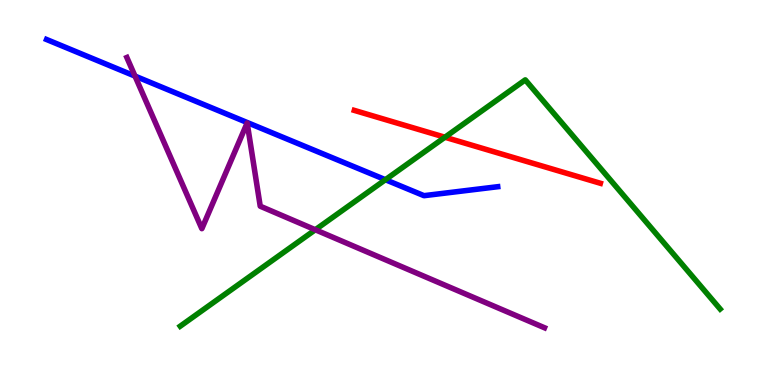[{'lines': ['blue', 'red'], 'intersections': []}, {'lines': ['green', 'red'], 'intersections': [{'x': 5.74, 'y': 6.44}]}, {'lines': ['purple', 'red'], 'intersections': []}, {'lines': ['blue', 'green'], 'intersections': [{'x': 4.97, 'y': 5.33}]}, {'lines': ['blue', 'purple'], 'intersections': [{'x': 1.74, 'y': 8.02}]}, {'lines': ['green', 'purple'], 'intersections': [{'x': 4.07, 'y': 4.03}]}]